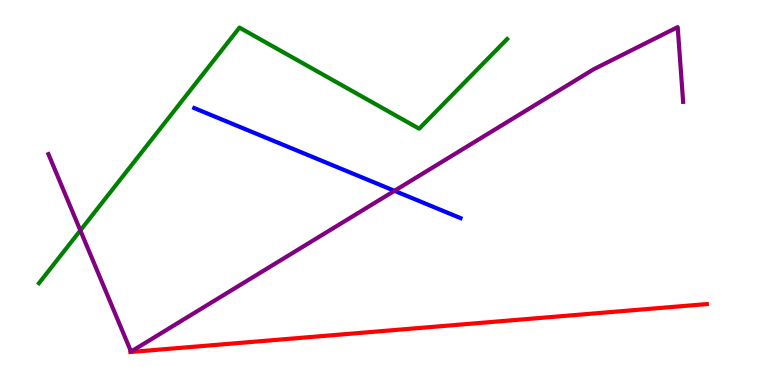[{'lines': ['blue', 'red'], 'intersections': []}, {'lines': ['green', 'red'], 'intersections': []}, {'lines': ['purple', 'red'], 'intersections': []}, {'lines': ['blue', 'green'], 'intersections': []}, {'lines': ['blue', 'purple'], 'intersections': [{'x': 5.09, 'y': 5.04}]}, {'lines': ['green', 'purple'], 'intersections': [{'x': 1.04, 'y': 4.01}]}]